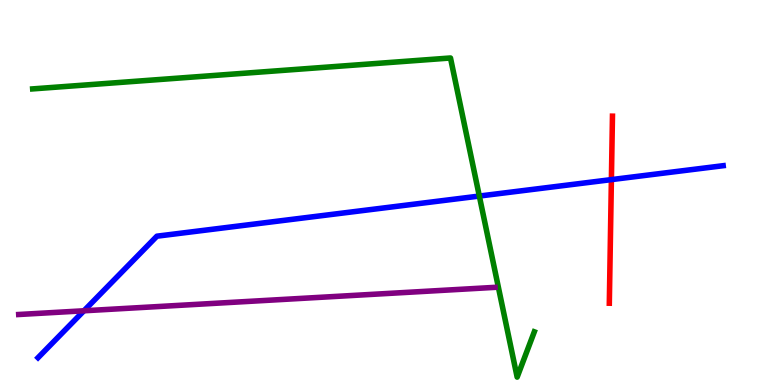[{'lines': ['blue', 'red'], 'intersections': [{'x': 7.89, 'y': 5.33}]}, {'lines': ['green', 'red'], 'intersections': []}, {'lines': ['purple', 'red'], 'intersections': []}, {'lines': ['blue', 'green'], 'intersections': [{'x': 6.18, 'y': 4.91}]}, {'lines': ['blue', 'purple'], 'intersections': [{'x': 1.08, 'y': 1.93}]}, {'lines': ['green', 'purple'], 'intersections': []}]